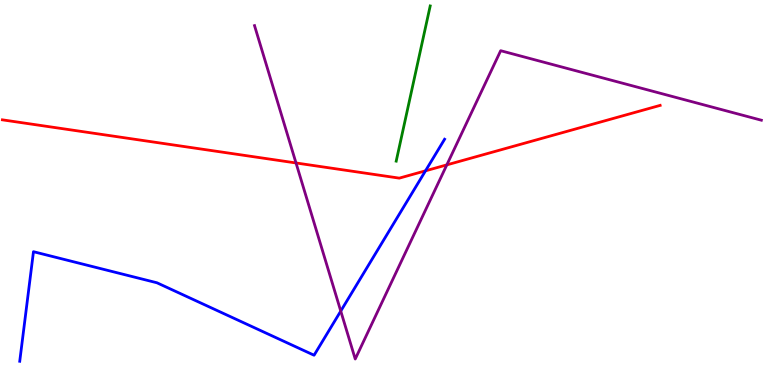[{'lines': ['blue', 'red'], 'intersections': [{'x': 5.49, 'y': 5.56}]}, {'lines': ['green', 'red'], 'intersections': []}, {'lines': ['purple', 'red'], 'intersections': [{'x': 3.82, 'y': 5.77}, {'x': 5.77, 'y': 5.72}]}, {'lines': ['blue', 'green'], 'intersections': []}, {'lines': ['blue', 'purple'], 'intersections': [{'x': 4.4, 'y': 1.92}]}, {'lines': ['green', 'purple'], 'intersections': []}]